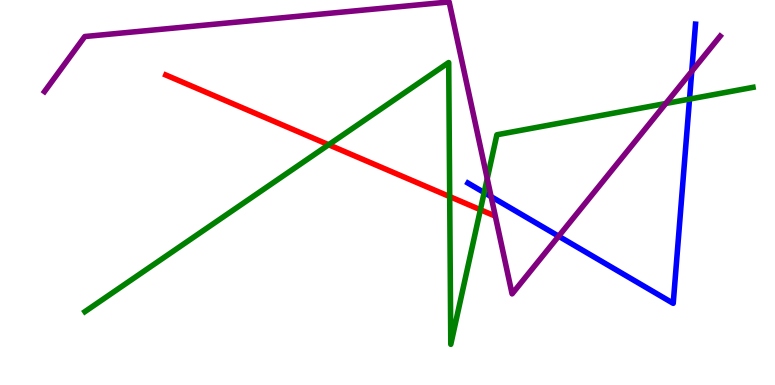[{'lines': ['blue', 'red'], 'intersections': []}, {'lines': ['green', 'red'], 'intersections': [{'x': 4.24, 'y': 6.24}, {'x': 5.8, 'y': 4.89}, {'x': 6.2, 'y': 4.55}]}, {'lines': ['purple', 'red'], 'intersections': []}, {'lines': ['blue', 'green'], 'intersections': [{'x': 6.25, 'y': 5.0}, {'x': 8.9, 'y': 7.43}]}, {'lines': ['blue', 'purple'], 'intersections': [{'x': 6.34, 'y': 4.89}, {'x': 7.21, 'y': 3.86}, {'x': 8.93, 'y': 8.15}]}, {'lines': ['green', 'purple'], 'intersections': [{'x': 6.29, 'y': 5.36}, {'x': 8.59, 'y': 7.31}]}]